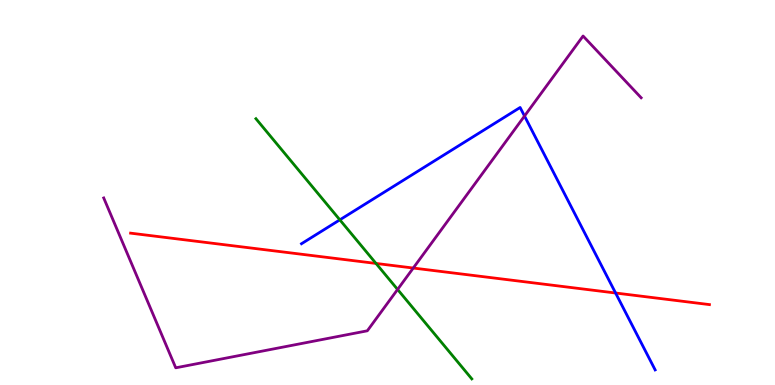[{'lines': ['blue', 'red'], 'intersections': [{'x': 7.94, 'y': 2.39}]}, {'lines': ['green', 'red'], 'intersections': [{'x': 4.85, 'y': 3.16}]}, {'lines': ['purple', 'red'], 'intersections': [{'x': 5.33, 'y': 3.04}]}, {'lines': ['blue', 'green'], 'intersections': [{'x': 4.39, 'y': 4.29}]}, {'lines': ['blue', 'purple'], 'intersections': [{'x': 6.77, 'y': 6.99}]}, {'lines': ['green', 'purple'], 'intersections': [{'x': 5.13, 'y': 2.48}]}]